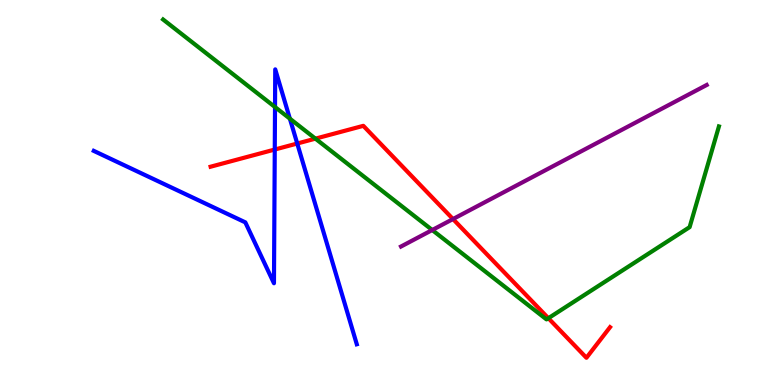[{'lines': ['blue', 'red'], 'intersections': [{'x': 3.55, 'y': 6.12}, {'x': 3.84, 'y': 6.27}]}, {'lines': ['green', 'red'], 'intersections': [{'x': 4.07, 'y': 6.4}, {'x': 7.08, 'y': 1.73}]}, {'lines': ['purple', 'red'], 'intersections': [{'x': 5.84, 'y': 4.31}]}, {'lines': ['blue', 'green'], 'intersections': [{'x': 3.55, 'y': 7.22}, {'x': 3.74, 'y': 6.92}]}, {'lines': ['blue', 'purple'], 'intersections': []}, {'lines': ['green', 'purple'], 'intersections': [{'x': 5.58, 'y': 4.03}]}]